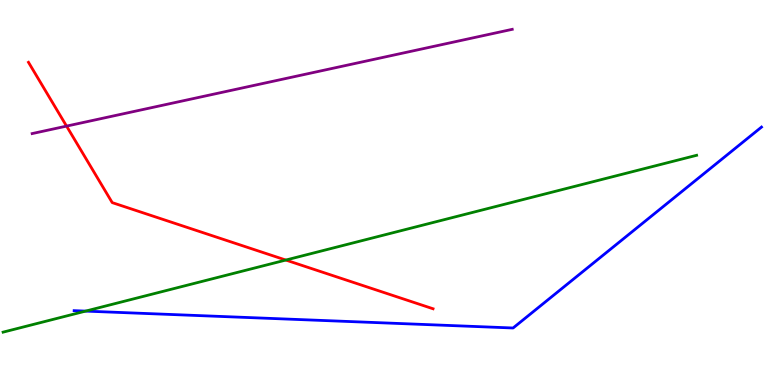[{'lines': ['blue', 'red'], 'intersections': []}, {'lines': ['green', 'red'], 'intersections': [{'x': 3.69, 'y': 3.25}]}, {'lines': ['purple', 'red'], 'intersections': [{'x': 0.859, 'y': 6.72}]}, {'lines': ['blue', 'green'], 'intersections': [{'x': 1.1, 'y': 1.92}]}, {'lines': ['blue', 'purple'], 'intersections': []}, {'lines': ['green', 'purple'], 'intersections': []}]